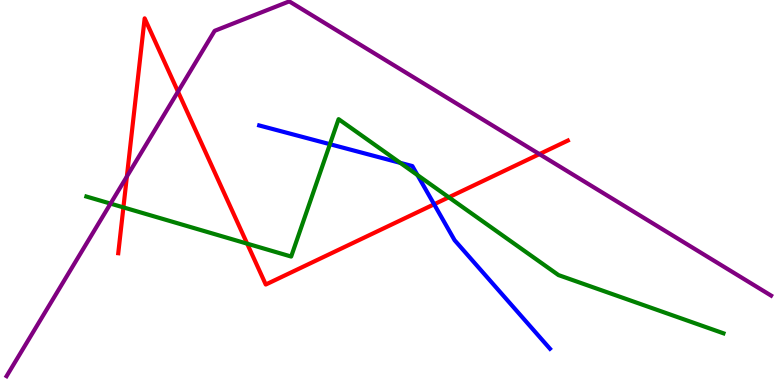[{'lines': ['blue', 'red'], 'intersections': [{'x': 5.6, 'y': 4.69}]}, {'lines': ['green', 'red'], 'intersections': [{'x': 1.59, 'y': 4.61}, {'x': 3.19, 'y': 3.67}, {'x': 5.79, 'y': 4.88}]}, {'lines': ['purple', 'red'], 'intersections': [{'x': 1.64, 'y': 5.42}, {'x': 2.3, 'y': 7.62}, {'x': 6.96, 'y': 6.0}]}, {'lines': ['blue', 'green'], 'intersections': [{'x': 4.26, 'y': 6.25}, {'x': 5.16, 'y': 5.77}, {'x': 5.39, 'y': 5.45}]}, {'lines': ['blue', 'purple'], 'intersections': []}, {'lines': ['green', 'purple'], 'intersections': [{'x': 1.43, 'y': 4.71}]}]